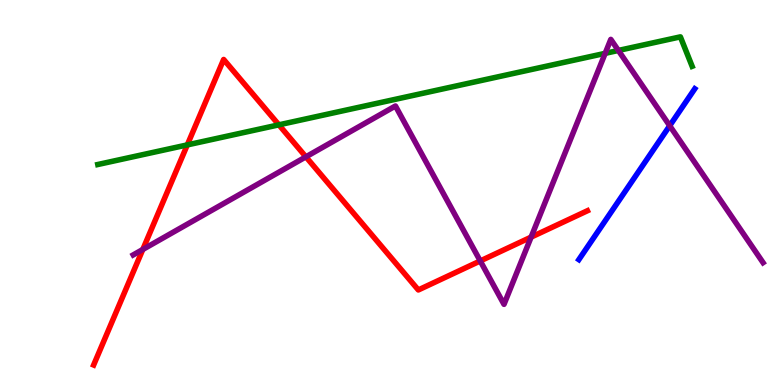[{'lines': ['blue', 'red'], 'intersections': []}, {'lines': ['green', 'red'], 'intersections': [{'x': 2.42, 'y': 6.24}, {'x': 3.6, 'y': 6.76}]}, {'lines': ['purple', 'red'], 'intersections': [{'x': 1.84, 'y': 3.52}, {'x': 3.95, 'y': 5.93}, {'x': 6.2, 'y': 3.22}, {'x': 6.85, 'y': 3.84}]}, {'lines': ['blue', 'green'], 'intersections': []}, {'lines': ['blue', 'purple'], 'intersections': [{'x': 8.64, 'y': 6.73}]}, {'lines': ['green', 'purple'], 'intersections': [{'x': 7.81, 'y': 8.61}, {'x': 7.98, 'y': 8.69}]}]